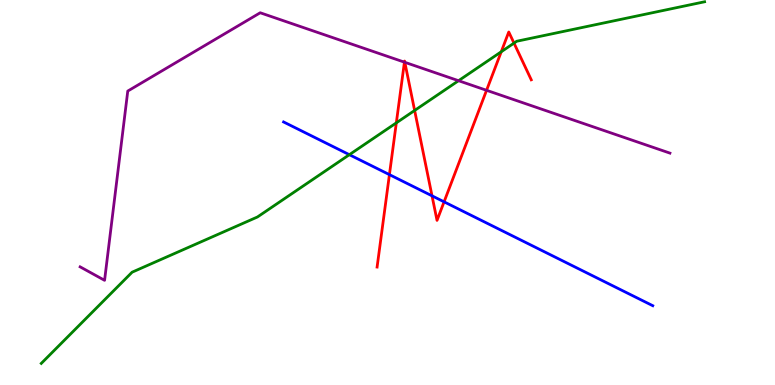[{'lines': ['blue', 'red'], 'intersections': [{'x': 5.02, 'y': 5.46}, {'x': 5.57, 'y': 4.91}, {'x': 5.73, 'y': 4.76}]}, {'lines': ['green', 'red'], 'intersections': [{'x': 5.11, 'y': 6.81}, {'x': 5.35, 'y': 7.13}, {'x': 6.47, 'y': 8.66}, {'x': 6.63, 'y': 8.88}]}, {'lines': ['purple', 'red'], 'intersections': [{'x': 5.22, 'y': 8.39}, {'x': 5.22, 'y': 8.38}, {'x': 6.28, 'y': 7.65}]}, {'lines': ['blue', 'green'], 'intersections': [{'x': 4.51, 'y': 5.98}]}, {'lines': ['blue', 'purple'], 'intersections': []}, {'lines': ['green', 'purple'], 'intersections': [{'x': 5.92, 'y': 7.9}]}]